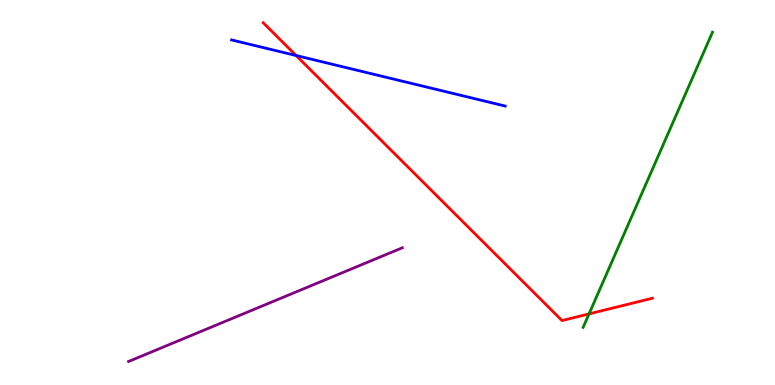[{'lines': ['blue', 'red'], 'intersections': [{'x': 3.82, 'y': 8.56}]}, {'lines': ['green', 'red'], 'intersections': [{'x': 7.6, 'y': 1.85}]}, {'lines': ['purple', 'red'], 'intersections': []}, {'lines': ['blue', 'green'], 'intersections': []}, {'lines': ['blue', 'purple'], 'intersections': []}, {'lines': ['green', 'purple'], 'intersections': []}]